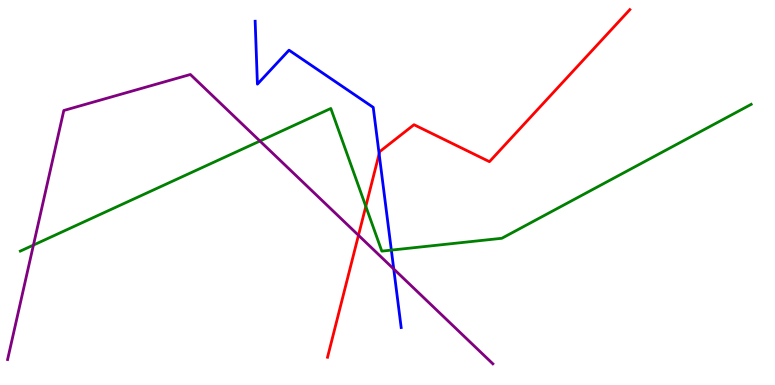[{'lines': ['blue', 'red'], 'intersections': [{'x': 4.89, 'y': 6.0}]}, {'lines': ['green', 'red'], 'intersections': [{'x': 4.72, 'y': 4.64}]}, {'lines': ['purple', 'red'], 'intersections': [{'x': 4.63, 'y': 3.89}]}, {'lines': ['blue', 'green'], 'intersections': [{'x': 5.05, 'y': 3.5}]}, {'lines': ['blue', 'purple'], 'intersections': [{'x': 5.08, 'y': 3.01}]}, {'lines': ['green', 'purple'], 'intersections': [{'x': 0.431, 'y': 3.63}, {'x': 3.35, 'y': 6.34}]}]